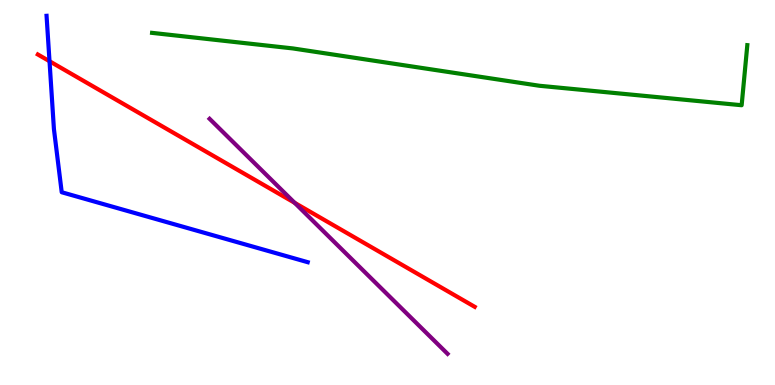[{'lines': ['blue', 'red'], 'intersections': [{'x': 0.639, 'y': 8.41}]}, {'lines': ['green', 'red'], 'intersections': []}, {'lines': ['purple', 'red'], 'intersections': [{'x': 3.8, 'y': 4.73}]}, {'lines': ['blue', 'green'], 'intersections': []}, {'lines': ['blue', 'purple'], 'intersections': []}, {'lines': ['green', 'purple'], 'intersections': []}]